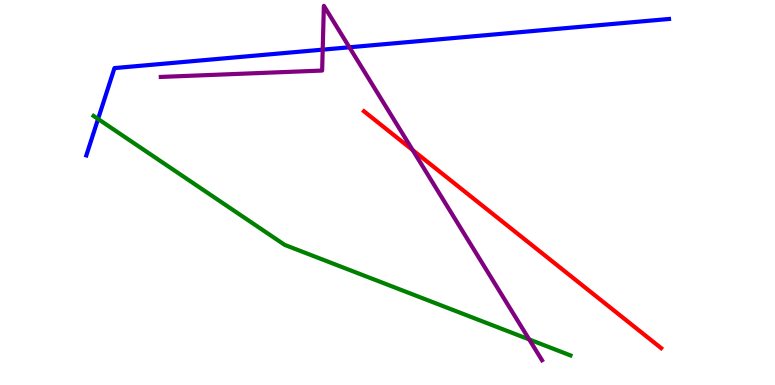[{'lines': ['blue', 'red'], 'intersections': []}, {'lines': ['green', 'red'], 'intersections': []}, {'lines': ['purple', 'red'], 'intersections': [{'x': 5.32, 'y': 6.1}]}, {'lines': ['blue', 'green'], 'intersections': [{'x': 1.27, 'y': 6.91}]}, {'lines': ['blue', 'purple'], 'intersections': [{'x': 4.16, 'y': 8.71}, {'x': 4.51, 'y': 8.77}]}, {'lines': ['green', 'purple'], 'intersections': [{'x': 6.83, 'y': 1.18}]}]